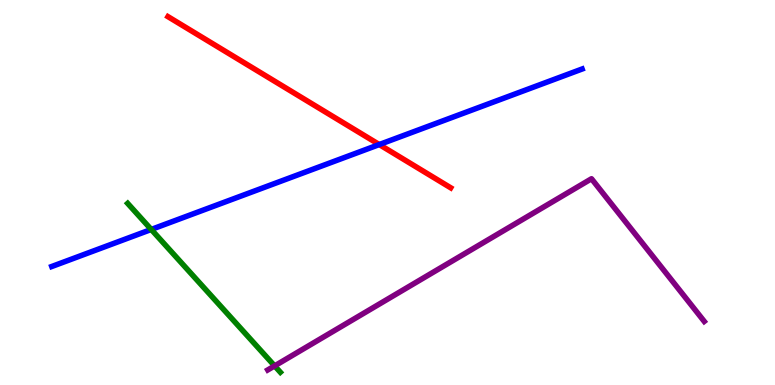[{'lines': ['blue', 'red'], 'intersections': [{'x': 4.89, 'y': 6.25}]}, {'lines': ['green', 'red'], 'intersections': []}, {'lines': ['purple', 'red'], 'intersections': []}, {'lines': ['blue', 'green'], 'intersections': [{'x': 1.95, 'y': 4.04}]}, {'lines': ['blue', 'purple'], 'intersections': []}, {'lines': ['green', 'purple'], 'intersections': [{'x': 3.54, 'y': 0.496}]}]